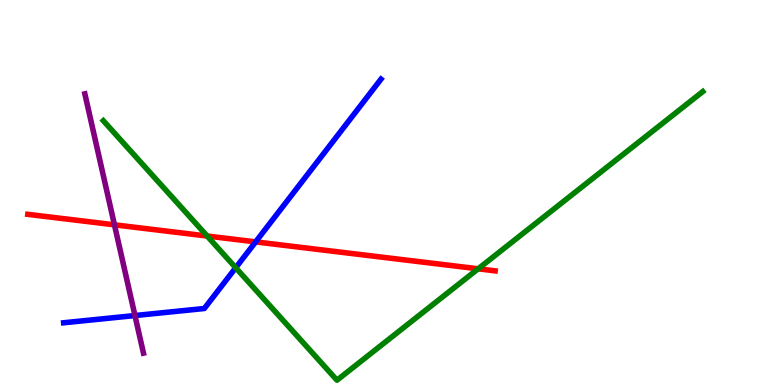[{'lines': ['blue', 'red'], 'intersections': [{'x': 3.3, 'y': 3.72}]}, {'lines': ['green', 'red'], 'intersections': [{'x': 2.67, 'y': 3.87}, {'x': 6.17, 'y': 3.02}]}, {'lines': ['purple', 'red'], 'intersections': [{'x': 1.48, 'y': 4.16}]}, {'lines': ['blue', 'green'], 'intersections': [{'x': 3.04, 'y': 3.05}]}, {'lines': ['blue', 'purple'], 'intersections': [{'x': 1.74, 'y': 1.8}]}, {'lines': ['green', 'purple'], 'intersections': []}]